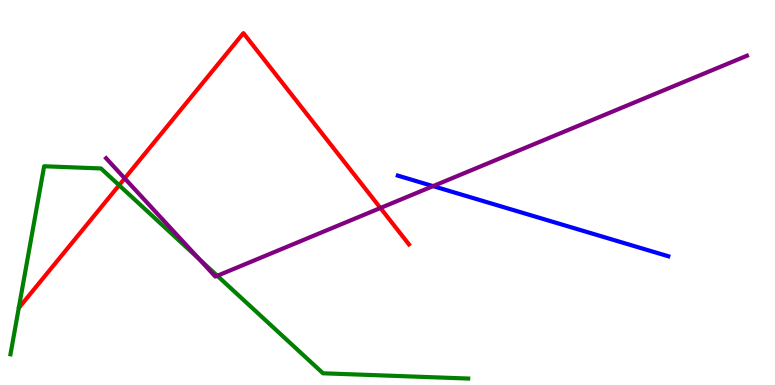[{'lines': ['blue', 'red'], 'intersections': []}, {'lines': ['green', 'red'], 'intersections': [{'x': 1.54, 'y': 5.19}]}, {'lines': ['purple', 'red'], 'intersections': [{'x': 1.61, 'y': 5.37}, {'x': 4.91, 'y': 4.6}]}, {'lines': ['blue', 'green'], 'intersections': []}, {'lines': ['blue', 'purple'], 'intersections': [{'x': 5.59, 'y': 5.17}]}, {'lines': ['green', 'purple'], 'intersections': [{'x': 2.57, 'y': 3.27}, {'x': 2.8, 'y': 2.84}]}]